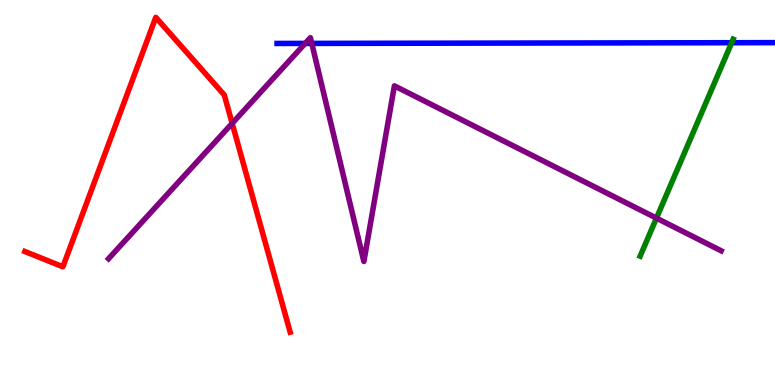[{'lines': ['blue', 'red'], 'intersections': []}, {'lines': ['green', 'red'], 'intersections': []}, {'lines': ['purple', 'red'], 'intersections': [{'x': 3.0, 'y': 6.8}]}, {'lines': ['blue', 'green'], 'intersections': [{'x': 9.44, 'y': 8.89}]}, {'lines': ['blue', 'purple'], 'intersections': [{'x': 3.94, 'y': 8.87}, {'x': 4.02, 'y': 8.87}]}, {'lines': ['green', 'purple'], 'intersections': [{'x': 8.47, 'y': 4.33}]}]